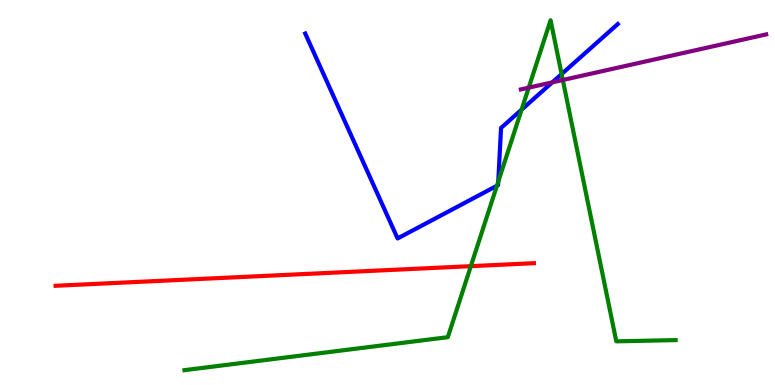[{'lines': ['blue', 'red'], 'intersections': []}, {'lines': ['green', 'red'], 'intersections': [{'x': 6.08, 'y': 3.09}]}, {'lines': ['purple', 'red'], 'intersections': []}, {'lines': ['blue', 'green'], 'intersections': [{'x': 6.41, 'y': 5.17}, {'x': 6.43, 'y': 5.28}, {'x': 6.73, 'y': 7.15}, {'x': 7.25, 'y': 8.08}]}, {'lines': ['blue', 'purple'], 'intersections': [{'x': 7.13, 'y': 7.86}]}, {'lines': ['green', 'purple'], 'intersections': [{'x': 6.82, 'y': 7.72}, {'x': 7.26, 'y': 7.92}]}]